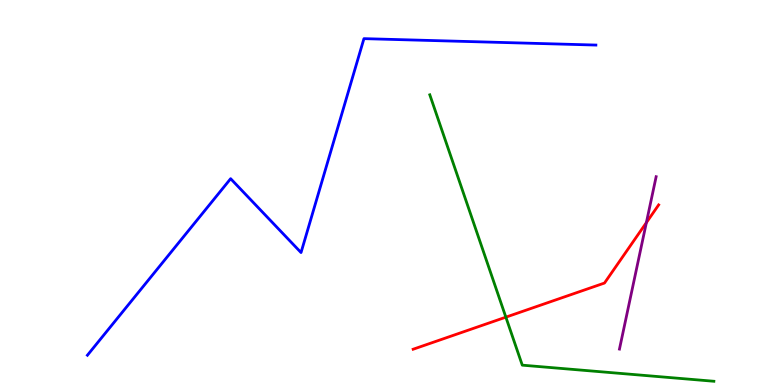[{'lines': ['blue', 'red'], 'intersections': []}, {'lines': ['green', 'red'], 'intersections': [{'x': 6.53, 'y': 1.76}]}, {'lines': ['purple', 'red'], 'intersections': [{'x': 8.34, 'y': 4.22}]}, {'lines': ['blue', 'green'], 'intersections': []}, {'lines': ['blue', 'purple'], 'intersections': []}, {'lines': ['green', 'purple'], 'intersections': []}]